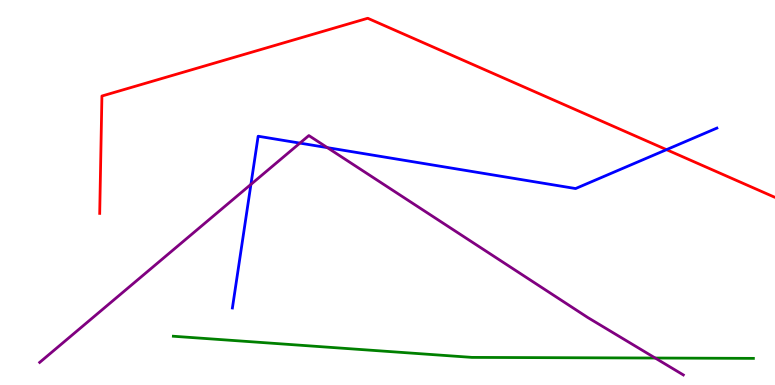[{'lines': ['blue', 'red'], 'intersections': [{'x': 8.6, 'y': 6.11}]}, {'lines': ['green', 'red'], 'intersections': []}, {'lines': ['purple', 'red'], 'intersections': []}, {'lines': ['blue', 'green'], 'intersections': []}, {'lines': ['blue', 'purple'], 'intersections': [{'x': 3.24, 'y': 5.21}, {'x': 3.87, 'y': 6.28}, {'x': 4.22, 'y': 6.17}]}, {'lines': ['green', 'purple'], 'intersections': [{'x': 8.45, 'y': 0.7}]}]